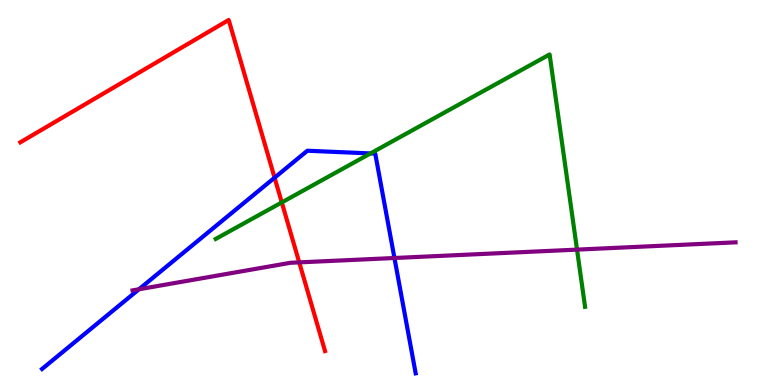[{'lines': ['blue', 'red'], 'intersections': [{'x': 3.54, 'y': 5.38}]}, {'lines': ['green', 'red'], 'intersections': [{'x': 3.64, 'y': 4.74}]}, {'lines': ['purple', 'red'], 'intersections': [{'x': 3.86, 'y': 3.19}]}, {'lines': ['blue', 'green'], 'intersections': [{'x': 4.78, 'y': 6.01}]}, {'lines': ['blue', 'purple'], 'intersections': [{'x': 1.79, 'y': 2.49}, {'x': 5.09, 'y': 3.3}]}, {'lines': ['green', 'purple'], 'intersections': [{'x': 7.45, 'y': 3.52}]}]